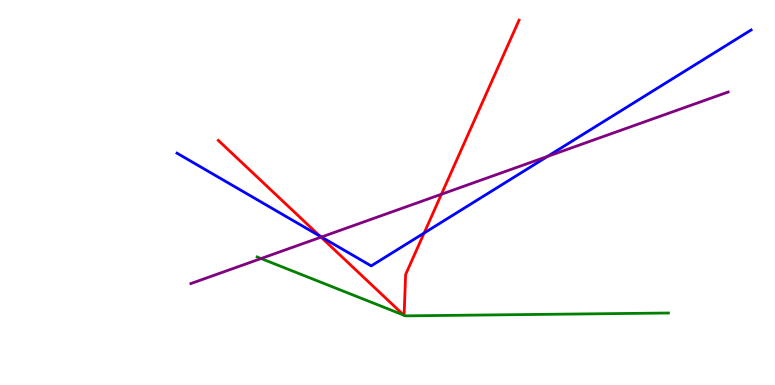[{'lines': ['blue', 'red'], 'intersections': [{'x': 4.13, 'y': 3.87}, {'x': 5.47, 'y': 3.95}]}, {'lines': ['green', 'red'], 'intersections': [{'x': 5.21, 'y': 1.81}, {'x': 5.21, 'y': 1.81}]}, {'lines': ['purple', 'red'], 'intersections': [{'x': 4.14, 'y': 3.84}, {'x': 5.7, 'y': 4.95}]}, {'lines': ['blue', 'green'], 'intersections': []}, {'lines': ['blue', 'purple'], 'intersections': [{'x': 4.15, 'y': 3.84}, {'x': 7.06, 'y': 5.94}]}, {'lines': ['green', 'purple'], 'intersections': [{'x': 3.37, 'y': 3.28}]}]